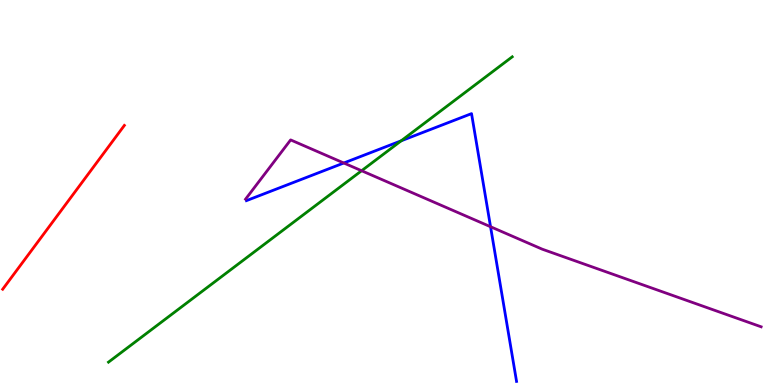[{'lines': ['blue', 'red'], 'intersections': []}, {'lines': ['green', 'red'], 'intersections': []}, {'lines': ['purple', 'red'], 'intersections': []}, {'lines': ['blue', 'green'], 'intersections': [{'x': 5.18, 'y': 6.34}]}, {'lines': ['blue', 'purple'], 'intersections': [{'x': 4.44, 'y': 5.77}, {'x': 6.33, 'y': 4.11}]}, {'lines': ['green', 'purple'], 'intersections': [{'x': 4.67, 'y': 5.57}]}]